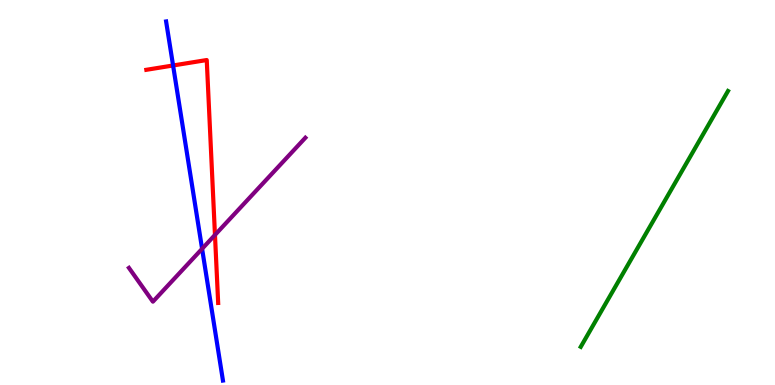[{'lines': ['blue', 'red'], 'intersections': [{'x': 2.23, 'y': 8.3}]}, {'lines': ['green', 'red'], 'intersections': []}, {'lines': ['purple', 'red'], 'intersections': [{'x': 2.77, 'y': 3.9}]}, {'lines': ['blue', 'green'], 'intersections': []}, {'lines': ['blue', 'purple'], 'intersections': [{'x': 2.61, 'y': 3.54}]}, {'lines': ['green', 'purple'], 'intersections': []}]